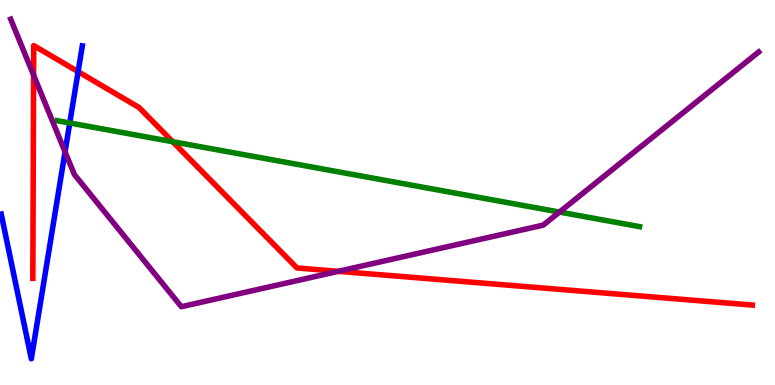[{'lines': ['blue', 'red'], 'intersections': [{'x': 1.01, 'y': 8.14}]}, {'lines': ['green', 'red'], 'intersections': [{'x': 2.23, 'y': 6.32}]}, {'lines': ['purple', 'red'], 'intersections': [{'x': 0.434, 'y': 8.05}, {'x': 4.36, 'y': 2.95}]}, {'lines': ['blue', 'green'], 'intersections': [{'x': 0.9, 'y': 6.81}]}, {'lines': ['blue', 'purple'], 'intersections': [{'x': 0.839, 'y': 6.06}]}, {'lines': ['green', 'purple'], 'intersections': [{'x': 7.22, 'y': 4.49}]}]